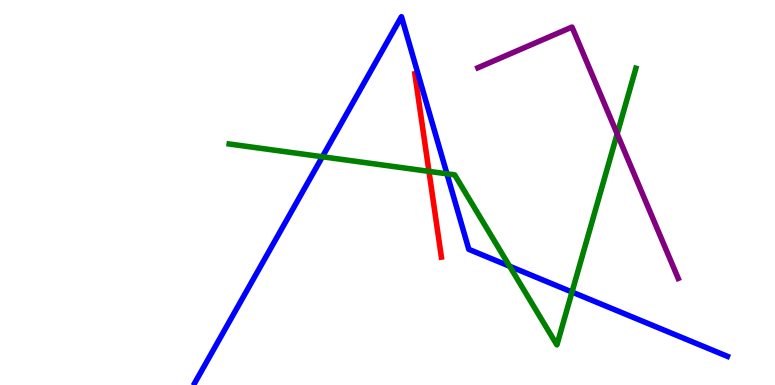[{'lines': ['blue', 'red'], 'intersections': []}, {'lines': ['green', 'red'], 'intersections': [{'x': 5.54, 'y': 5.55}]}, {'lines': ['purple', 'red'], 'intersections': []}, {'lines': ['blue', 'green'], 'intersections': [{'x': 4.16, 'y': 5.93}, {'x': 5.77, 'y': 5.49}, {'x': 6.58, 'y': 3.09}, {'x': 7.38, 'y': 2.41}]}, {'lines': ['blue', 'purple'], 'intersections': []}, {'lines': ['green', 'purple'], 'intersections': [{'x': 7.96, 'y': 6.52}]}]